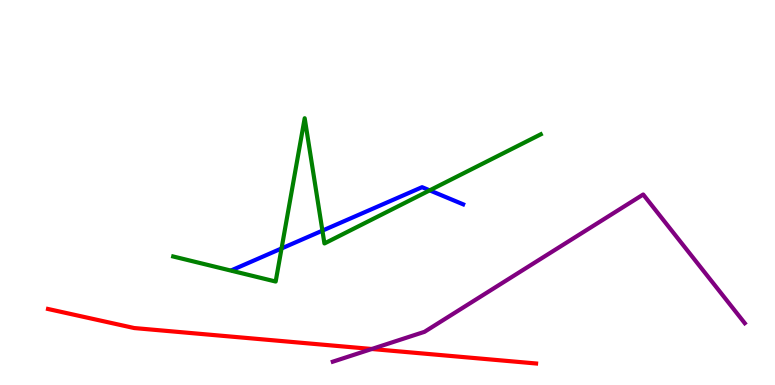[{'lines': ['blue', 'red'], 'intersections': []}, {'lines': ['green', 'red'], 'intersections': []}, {'lines': ['purple', 'red'], 'intersections': [{'x': 4.8, 'y': 0.935}]}, {'lines': ['blue', 'green'], 'intersections': [{'x': 3.63, 'y': 3.55}, {'x': 4.16, 'y': 4.01}, {'x': 5.54, 'y': 5.06}]}, {'lines': ['blue', 'purple'], 'intersections': []}, {'lines': ['green', 'purple'], 'intersections': []}]